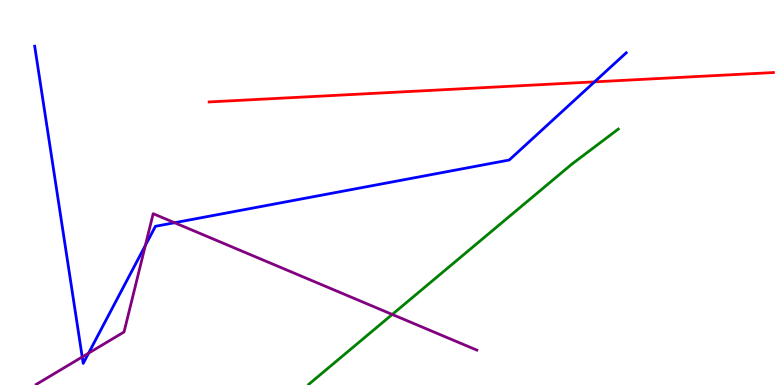[{'lines': ['blue', 'red'], 'intersections': [{'x': 7.67, 'y': 7.87}]}, {'lines': ['green', 'red'], 'intersections': []}, {'lines': ['purple', 'red'], 'intersections': []}, {'lines': ['blue', 'green'], 'intersections': []}, {'lines': ['blue', 'purple'], 'intersections': [{'x': 1.06, 'y': 0.728}, {'x': 1.14, 'y': 0.827}, {'x': 1.88, 'y': 3.63}, {'x': 2.25, 'y': 4.22}]}, {'lines': ['green', 'purple'], 'intersections': [{'x': 5.06, 'y': 1.83}]}]